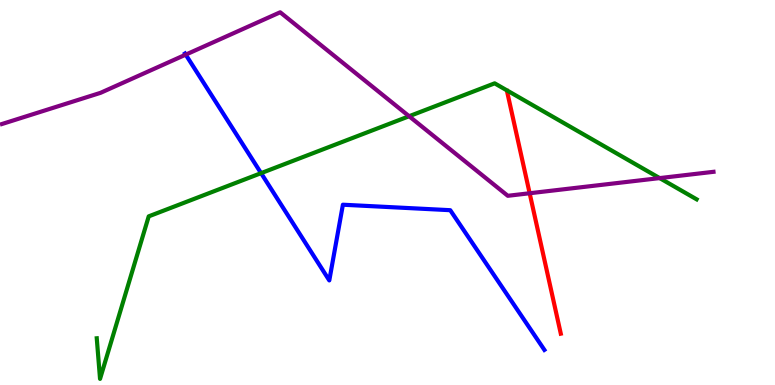[{'lines': ['blue', 'red'], 'intersections': []}, {'lines': ['green', 'red'], 'intersections': []}, {'lines': ['purple', 'red'], 'intersections': [{'x': 6.83, 'y': 4.98}]}, {'lines': ['blue', 'green'], 'intersections': [{'x': 3.37, 'y': 5.5}]}, {'lines': ['blue', 'purple'], 'intersections': [{'x': 2.4, 'y': 8.58}]}, {'lines': ['green', 'purple'], 'intersections': [{'x': 5.28, 'y': 6.98}, {'x': 8.51, 'y': 5.37}]}]